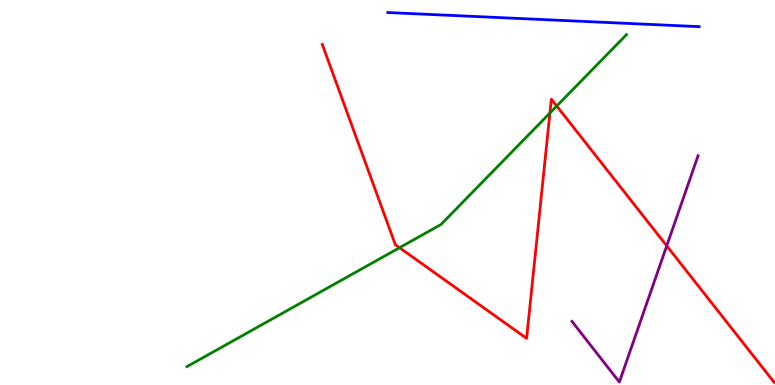[{'lines': ['blue', 'red'], 'intersections': []}, {'lines': ['green', 'red'], 'intersections': [{'x': 5.16, 'y': 3.57}, {'x': 7.1, 'y': 7.06}, {'x': 7.18, 'y': 7.25}]}, {'lines': ['purple', 'red'], 'intersections': [{'x': 8.6, 'y': 3.62}]}, {'lines': ['blue', 'green'], 'intersections': []}, {'lines': ['blue', 'purple'], 'intersections': []}, {'lines': ['green', 'purple'], 'intersections': []}]